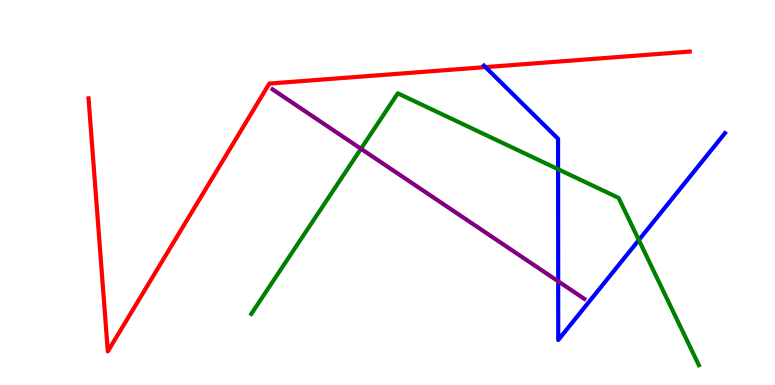[{'lines': ['blue', 'red'], 'intersections': [{'x': 6.26, 'y': 8.26}]}, {'lines': ['green', 'red'], 'intersections': []}, {'lines': ['purple', 'red'], 'intersections': []}, {'lines': ['blue', 'green'], 'intersections': [{'x': 7.2, 'y': 5.6}, {'x': 8.24, 'y': 3.77}]}, {'lines': ['blue', 'purple'], 'intersections': [{'x': 7.2, 'y': 2.69}]}, {'lines': ['green', 'purple'], 'intersections': [{'x': 4.66, 'y': 6.14}]}]